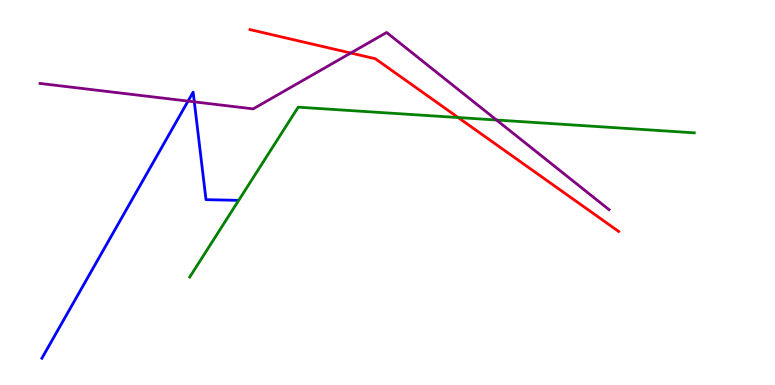[{'lines': ['blue', 'red'], 'intersections': []}, {'lines': ['green', 'red'], 'intersections': [{'x': 5.91, 'y': 6.95}]}, {'lines': ['purple', 'red'], 'intersections': [{'x': 4.53, 'y': 8.62}]}, {'lines': ['blue', 'green'], 'intersections': []}, {'lines': ['blue', 'purple'], 'intersections': [{'x': 2.43, 'y': 7.37}, {'x': 2.51, 'y': 7.35}]}, {'lines': ['green', 'purple'], 'intersections': [{'x': 6.41, 'y': 6.88}]}]